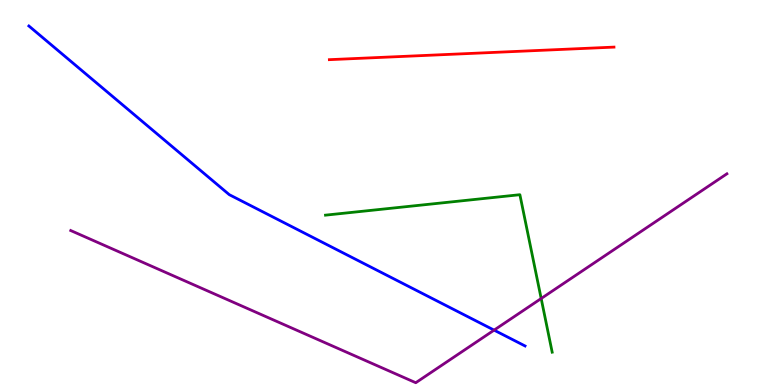[{'lines': ['blue', 'red'], 'intersections': []}, {'lines': ['green', 'red'], 'intersections': []}, {'lines': ['purple', 'red'], 'intersections': []}, {'lines': ['blue', 'green'], 'intersections': []}, {'lines': ['blue', 'purple'], 'intersections': [{'x': 6.38, 'y': 1.43}]}, {'lines': ['green', 'purple'], 'intersections': [{'x': 6.98, 'y': 2.25}]}]